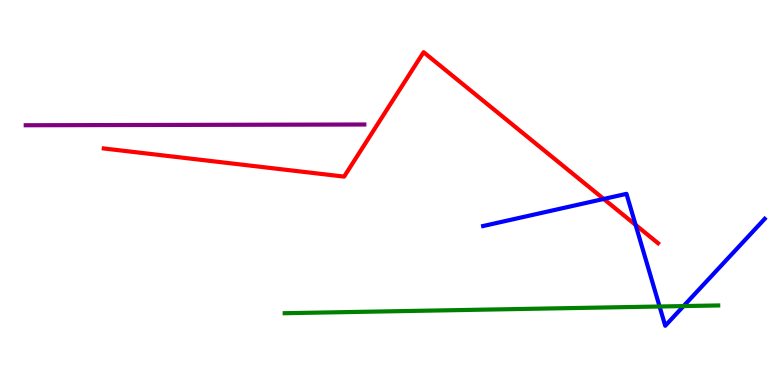[{'lines': ['blue', 'red'], 'intersections': [{'x': 7.79, 'y': 4.83}, {'x': 8.2, 'y': 4.16}]}, {'lines': ['green', 'red'], 'intersections': []}, {'lines': ['purple', 'red'], 'intersections': []}, {'lines': ['blue', 'green'], 'intersections': [{'x': 8.51, 'y': 2.04}, {'x': 8.82, 'y': 2.05}]}, {'lines': ['blue', 'purple'], 'intersections': []}, {'lines': ['green', 'purple'], 'intersections': []}]